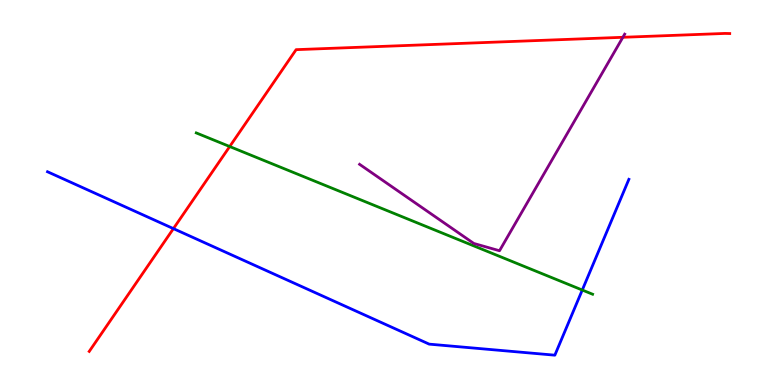[{'lines': ['blue', 'red'], 'intersections': [{'x': 2.24, 'y': 4.06}]}, {'lines': ['green', 'red'], 'intersections': [{'x': 2.96, 'y': 6.19}]}, {'lines': ['purple', 'red'], 'intersections': [{'x': 8.04, 'y': 9.03}]}, {'lines': ['blue', 'green'], 'intersections': [{'x': 7.51, 'y': 2.47}]}, {'lines': ['blue', 'purple'], 'intersections': []}, {'lines': ['green', 'purple'], 'intersections': []}]